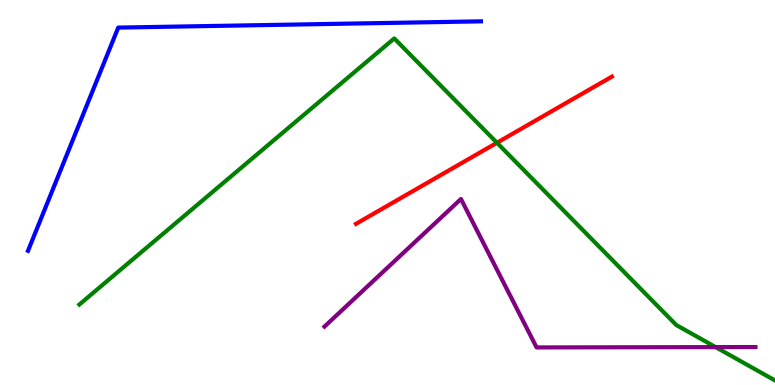[{'lines': ['blue', 'red'], 'intersections': []}, {'lines': ['green', 'red'], 'intersections': [{'x': 6.41, 'y': 6.29}]}, {'lines': ['purple', 'red'], 'intersections': []}, {'lines': ['blue', 'green'], 'intersections': []}, {'lines': ['blue', 'purple'], 'intersections': []}, {'lines': ['green', 'purple'], 'intersections': [{'x': 9.23, 'y': 0.984}]}]